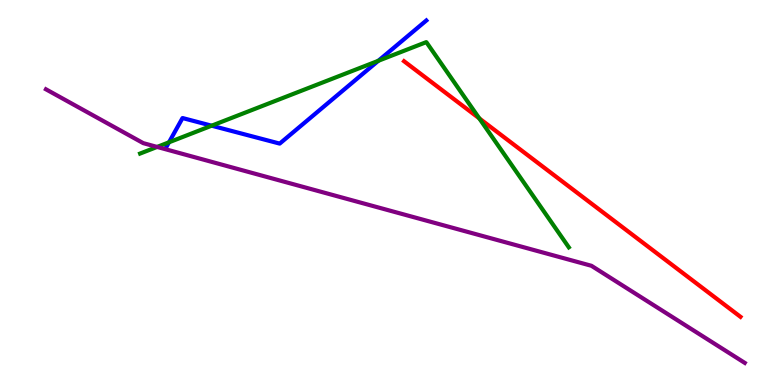[{'lines': ['blue', 'red'], 'intersections': []}, {'lines': ['green', 'red'], 'intersections': [{'x': 6.18, 'y': 6.93}]}, {'lines': ['purple', 'red'], 'intersections': []}, {'lines': ['blue', 'green'], 'intersections': [{'x': 2.18, 'y': 6.3}, {'x': 2.73, 'y': 6.74}, {'x': 4.88, 'y': 8.42}]}, {'lines': ['blue', 'purple'], 'intersections': []}, {'lines': ['green', 'purple'], 'intersections': [{'x': 2.03, 'y': 6.18}]}]